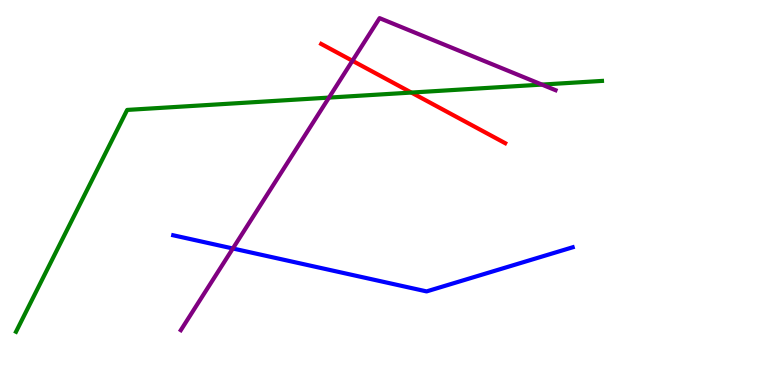[{'lines': ['blue', 'red'], 'intersections': []}, {'lines': ['green', 'red'], 'intersections': [{'x': 5.31, 'y': 7.6}]}, {'lines': ['purple', 'red'], 'intersections': [{'x': 4.55, 'y': 8.42}]}, {'lines': ['blue', 'green'], 'intersections': []}, {'lines': ['blue', 'purple'], 'intersections': [{'x': 3.0, 'y': 3.55}]}, {'lines': ['green', 'purple'], 'intersections': [{'x': 4.24, 'y': 7.47}, {'x': 6.99, 'y': 7.8}]}]